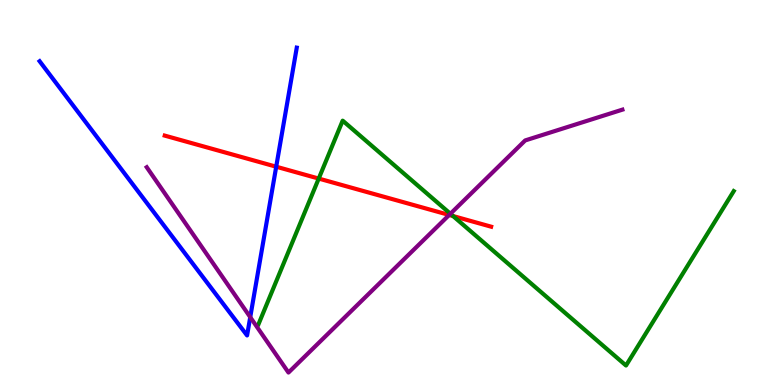[{'lines': ['blue', 'red'], 'intersections': [{'x': 3.56, 'y': 5.67}]}, {'lines': ['green', 'red'], 'intersections': [{'x': 4.11, 'y': 5.36}, {'x': 5.85, 'y': 4.39}]}, {'lines': ['purple', 'red'], 'intersections': [{'x': 5.8, 'y': 4.42}]}, {'lines': ['blue', 'green'], 'intersections': []}, {'lines': ['blue', 'purple'], 'intersections': [{'x': 3.23, 'y': 1.76}]}, {'lines': ['green', 'purple'], 'intersections': [{'x': 5.81, 'y': 4.45}]}]